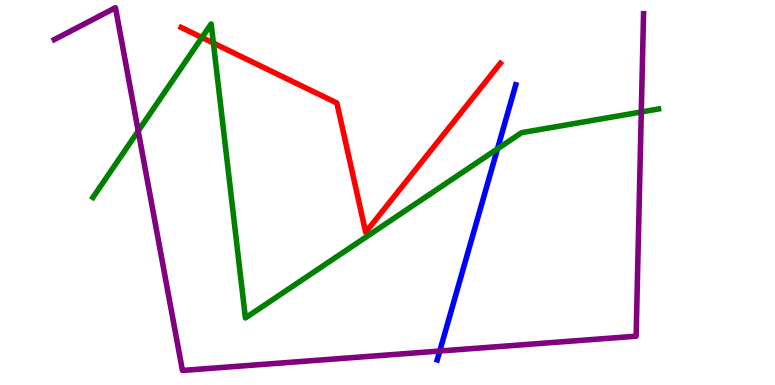[{'lines': ['blue', 'red'], 'intersections': []}, {'lines': ['green', 'red'], 'intersections': [{'x': 2.61, 'y': 9.03}, {'x': 2.75, 'y': 8.88}]}, {'lines': ['purple', 'red'], 'intersections': []}, {'lines': ['blue', 'green'], 'intersections': [{'x': 6.42, 'y': 6.13}]}, {'lines': ['blue', 'purple'], 'intersections': [{'x': 5.67, 'y': 0.882}]}, {'lines': ['green', 'purple'], 'intersections': [{'x': 1.78, 'y': 6.6}, {'x': 8.27, 'y': 7.09}]}]